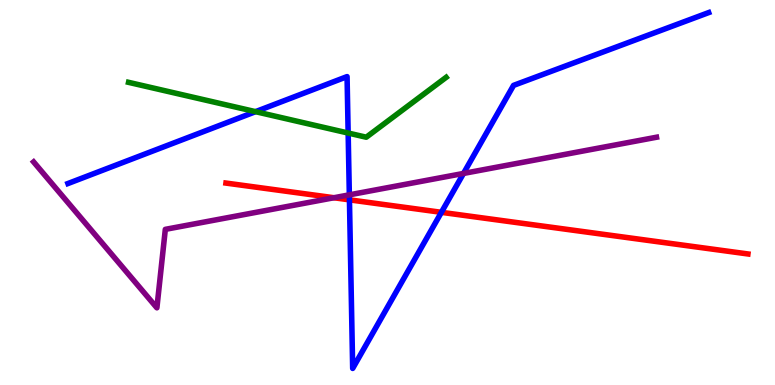[{'lines': ['blue', 'red'], 'intersections': [{'x': 4.51, 'y': 4.81}, {'x': 5.7, 'y': 4.48}]}, {'lines': ['green', 'red'], 'intersections': []}, {'lines': ['purple', 'red'], 'intersections': [{'x': 4.31, 'y': 4.86}]}, {'lines': ['blue', 'green'], 'intersections': [{'x': 3.3, 'y': 7.1}, {'x': 4.49, 'y': 6.54}]}, {'lines': ['blue', 'purple'], 'intersections': [{'x': 4.51, 'y': 4.94}, {'x': 5.98, 'y': 5.5}]}, {'lines': ['green', 'purple'], 'intersections': []}]